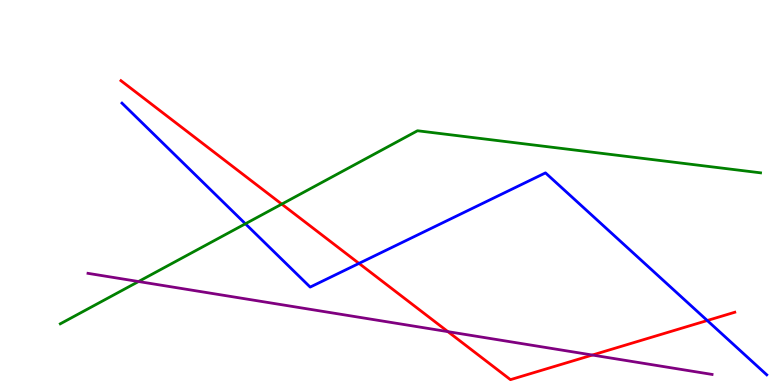[{'lines': ['blue', 'red'], 'intersections': [{'x': 4.63, 'y': 3.16}, {'x': 9.13, 'y': 1.67}]}, {'lines': ['green', 'red'], 'intersections': [{'x': 3.64, 'y': 4.7}]}, {'lines': ['purple', 'red'], 'intersections': [{'x': 5.78, 'y': 1.39}, {'x': 7.64, 'y': 0.778}]}, {'lines': ['blue', 'green'], 'intersections': [{'x': 3.17, 'y': 4.19}]}, {'lines': ['blue', 'purple'], 'intersections': []}, {'lines': ['green', 'purple'], 'intersections': [{'x': 1.79, 'y': 2.69}]}]